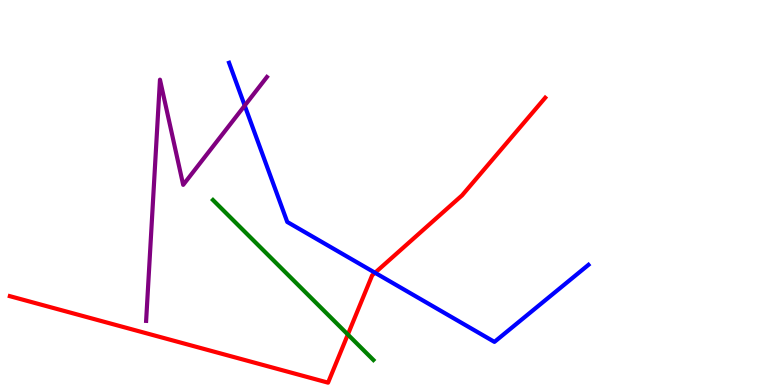[{'lines': ['blue', 'red'], 'intersections': [{'x': 4.84, 'y': 2.92}]}, {'lines': ['green', 'red'], 'intersections': [{'x': 4.49, 'y': 1.31}]}, {'lines': ['purple', 'red'], 'intersections': []}, {'lines': ['blue', 'green'], 'intersections': []}, {'lines': ['blue', 'purple'], 'intersections': [{'x': 3.16, 'y': 7.26}]}, {'lines': ['green', 'purple'], 'intersections': []}]